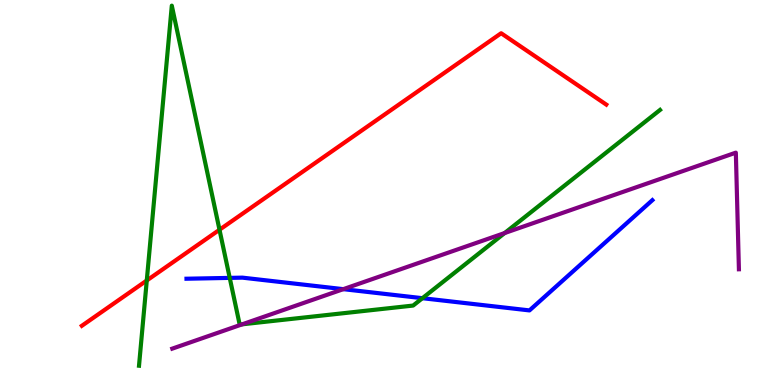[{'lines': ['blue', 'red'], 'intersections': []}, {'lines': ['green', 'red'], 'intersections': [{'x': 1.89, 'y': 2.71}, {'x': 2.83, 'y': 4.03}]}, {'lines': ['purple', 'red'], 'intersections': []}, {'lines': ['blue', 'green'], 'intersections': [{'x': 2.96, 'y': 2.78}, {'x': 5.45, 'y': 2.25}]}, {'lines': ['blue', 'purple'], 'intersections': [{'x': 4.43, 'y': 2.49}]}, {'lines': ['green', 'purple'], 'intersections': [{'x': 3.13, 'y': 1.58}, {'x': 6.51, 'y': 3.95}]}]